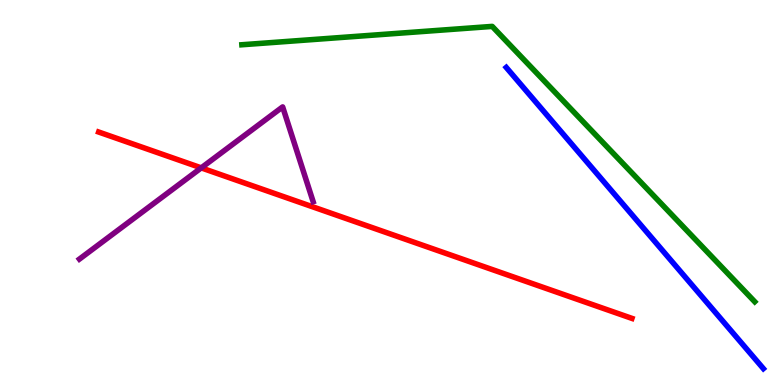[{'lines': ['blue', 'red'], 'intersections': []}, {'lines': ['green', 'red'], 'intersections': []}, {'lines': ['purple', 'red'], 'intersections': [{'x': 2.6, 'y': 5.64}]}, {'lines': ['blue', 'green'], 'intersections': []}, {'lines': ['blue', 'purple'], 'intersections': []}, {'lines': ['green', 'purple'], 'intersections': []}]